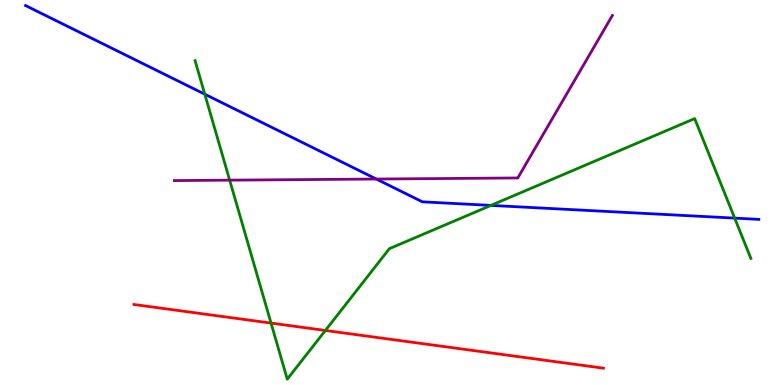[{'lines': ['blue', 'red'], 'intersections': []}, {'lines': ['green', 'red'], 'intersections': [{'x': 3.5, 'y': 1.61}, {'x': 4.2, 'y': 1.42}]}, {'lines': ['purple', 'red'], 'intersections': []}, {'lines': ['blue', 'green'], 'intersections': [{'x': 2.64, 'y': 7.55}, {'x': 6.33, 'y': 4.66}, {'x': 9.48, 'y': 4.33}]}, {'lines': ['blue', 'purple'], 'intersections': [{'x': 4.86, 'y': 5.35}]}, {'lines': ['green', 'purple'], 'intersections': [{'x': 2.96, 'y': 5.32}]}]